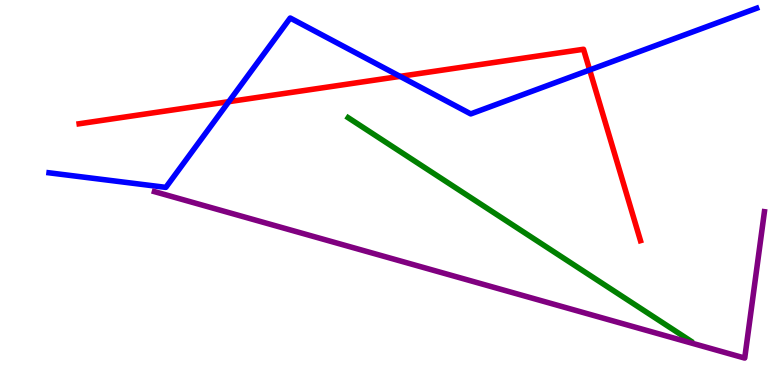[{'lines': ['blue', 'red'], 'intersections': [{'x': 2.95, 'y': 7.36}, {'x': 5.16, 'y': 8.02}, {'x': 7.61, 'y': 8.18}]}, {'lines': ['green', 'red'], 'intersections': []}, {'lines': ['purple', 'red'], 'intersections': []}, {'lines': ['blue', 'green'], 'intersections': []}, {'lines': ['blue', 'purple'], 'intersections': []}, {'lines': ['green', 'purple'], 'intersections': []}]